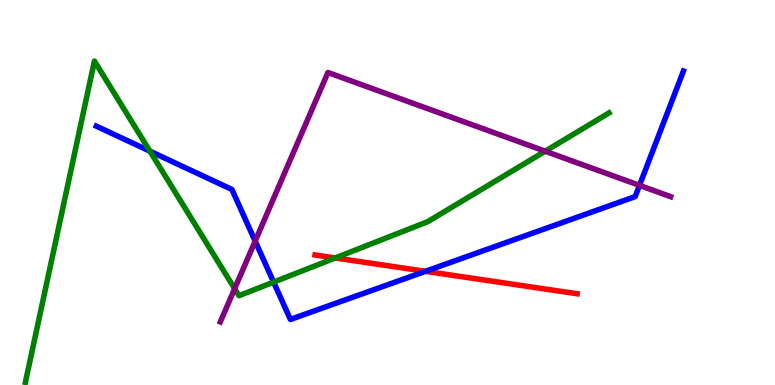[{'lines': ['blue', 'red'], 'intersections': [{'x': 5.49, 'y': 2.95}]}, {'lines': ['green', 'red'], 'intersections': [{'x': 4.33, 'y': 3.3}]}, {'lines': ['purple', 'red'], 'intersections': []}, {'lines': ['blue', 'green'], 'intersections': [{'x': 1.93, 'y': 6.07}, {'x': 3.53, 'y': 2.67}]}, {'lines': ['blue', 'purple'], 'intersections': [{'x': 3.29, 'y': 3.74}, {'x': 8.25, 'y': 5.18}]}, {'lines': ['green', 'purple'], 'intersections': [{'x': 3.03, 'y': 2.5}, {'x': 7.03, 'y': 6.07}]}]